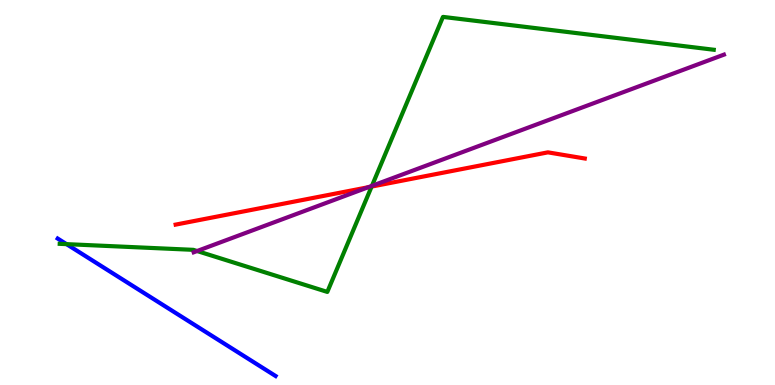[{'lines': ['blue', 'red'], 'intersections': []}, {'lines': ['green', 'red'], 'intersections': [{'x': 4.8, 'y': 5.15}]}, {'lines': ['purple', 'red'], 'intersections': [{'x': 4.75, 'y': 5.14}]}, {'lines': ['blue', 'green'], 'intersections': [{'x': 0.858, 'y': 3.66}]}, {'lines': ['blue', 'purple'], 'intersections': []}, {'lines': ['green', 'purple'], 'intersections': [{'x': 2.54, 'y': 3.48}, {'x': 4.8, 'y': 5.17}]}]